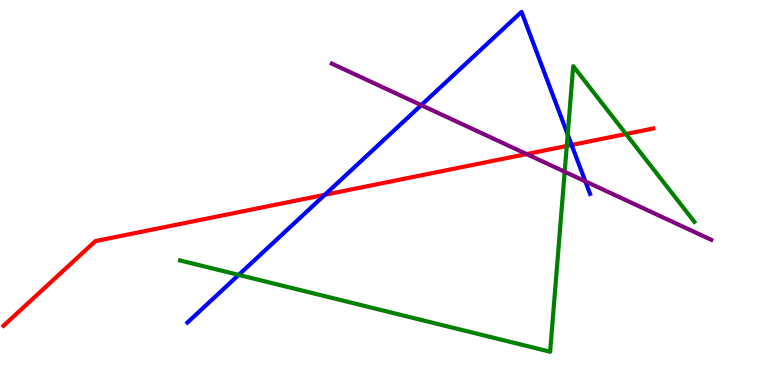[{'lines': ['blue', 'red'], 'intersections': [{'x': 4.19, 'y': 4.94}, {'x': 7.38, 'y': 6.23}]}, {'lines': ['green', 'red'], 'intersections': [{'x': 7.31, 'y': 6.21}, {'x': 8.08, 'y': 6.52}]}, {'lines': ['purple', 'red'], 'intersections': [{'x': 6.79, 'y': 6.0}]}, {'lines': ['blue', 'green'], 'intersections': [{'x': 3.08, 'y': 2.86}, {'x': 7.33, 'y': 6.51}]}, {'lines': ['blue', 'purple'], 'intersections': [{'x': 5.44, 'y': 7.27}, {'x': 7.55, 'y': 5.29}]}, {'lines': ['green', 'purple'], 'intersections': [{'x': 7.29, 'y': 5.54}]}]